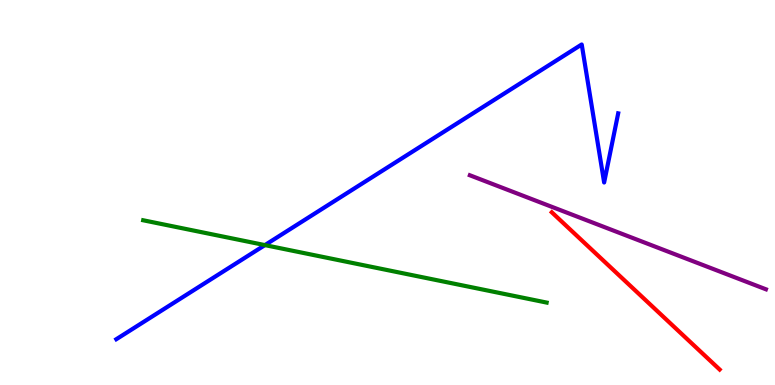[{'lines': ['blue', 'red'], 'intersections': []}, {'lines': ['green', 'red'], 'intersections': []}, {'lines': ['purple', 'red'], 'intersections': []}, {'lines': ['blue', 'green'], 'intersections': [{'x': 3.42, 'y': 3.63}]}, {'lines': ['blue', 'purple'], 'intersections': []}, {'lines': ['green', 'purple'], 'intersections': []}]